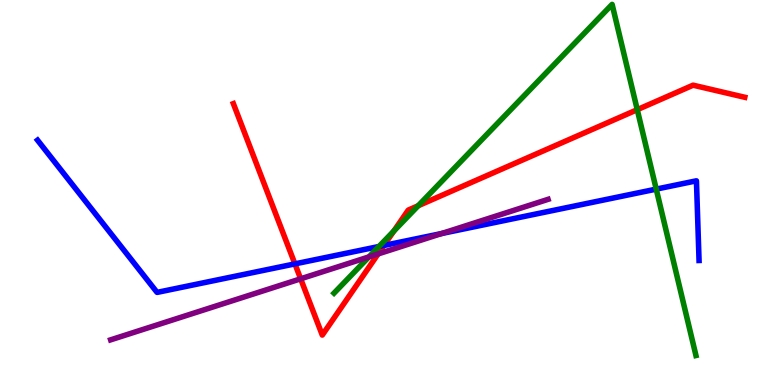[{'lines': ['blue', 'red'], 'intersections': [{'x': 3.81, 'y': 3.15}, {'x': 4.95, 'y': 3.62}]}, {'lines': ['green', 'red'], 'intersections': [{'x': 5.08, 'y': 4.0}, {'x': 5.4, 'y': 4.66}, {'x': 8.22, 'y': 7.15}]}, {'lines': ['purple', 'red'], 'intersections': [{'x': 3.88, 'y': 2.76}, {'x': 4.88, 'y': 3.4}]}, {'lines': ['blue', 'green'], 'intersections': [{'x': 4.89, 'y': 3.6}, {'x': 8.47, 'y': 5.09}]}, {'lines': ['blue', 'purple'], 'intersections': [{'x': 5.7, 'y': 3.93}]}, {'lines': ['green', 'purple'], 'intersections': [{'x': 4.76, 'y': 3.33}]}]